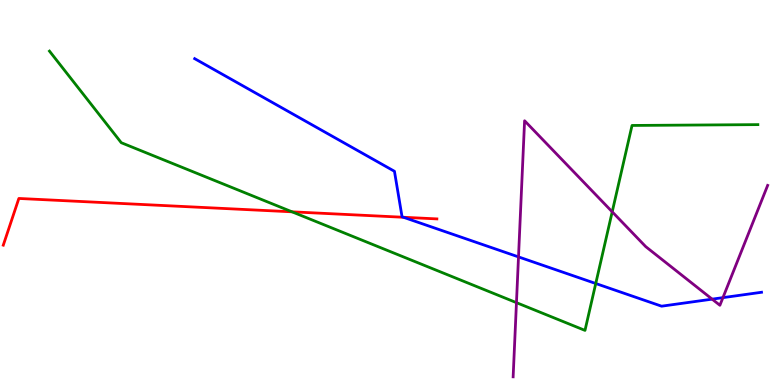[{'lines': ['blue', 'red'], 'intersections': [{'x': 5.21, 'y': 4.36}]}, {'lines': ['green', 'red'], 'intersections': [{'x': 3.77, 'y': 4.5}]}, {'lines': ['purple', 'red'], 'intersections': []}, {'lines': ['blue', 'green'], 'intersections': [{'x': 7.69, 'y': 2.64}]}, {'lines': ['blue', 'purple'], 'intersections': [{'x': 6.69, 'y': 3.33}, {'x': 9.19, 'y': 2.23}, {'x': 9.33, 'y': 2.27}]}, {'lines': ['green', 'purple'], 'intersections': [{'x': 6.66, 'y': 2.14}, {'x': 7.9, 'y': 4.5}]}]